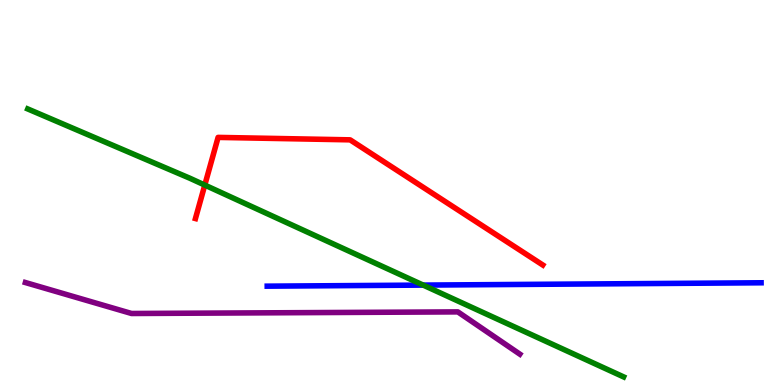[{'lines': ['blue', 'red'], 'intersections': []}, {'lines': ['green', 'red'], 'intersections': [{'x': 2.64, 'y': 5.19}]}, {'lines': ['purple', 'red'], 'intersections': []}, {'lines': ['blue', 'green'], 'intersections': [{'x': 5.46, 'y': 2.59}]}, {'lines': ['blue', 'purple'], 'intersections': []}, {'lines': ['green', 'purple'], 'intersections': []}]